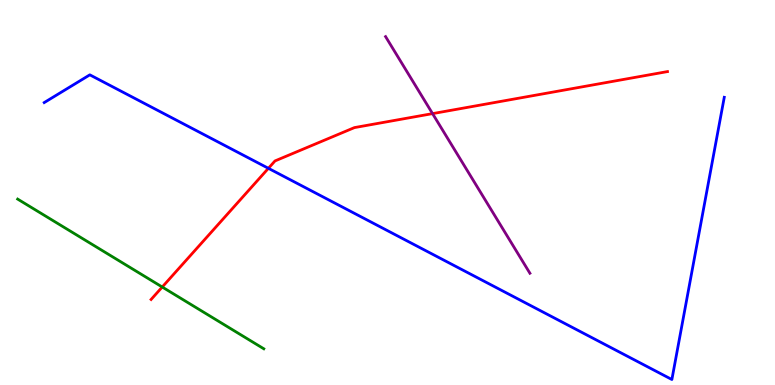[{'lines': ['blue', 'red'], 'intersections': [{'x': 3.46, 'y': 5.63}]}, {'lines': ['green', 'red'], 'intersections': [{'x': 2.09, 'y': 2.54}]}, {'lines': ['purple', 'red'], 'intersections': [{'x': 5.58, 'y': 7.05}]}, {'lines': ['blue', 'green'], 'intersections': []}, {'lines': ['blue', 'purple'], 'intersections': []}, {'lines': ['green', 'purple'], 'intersections': []}]